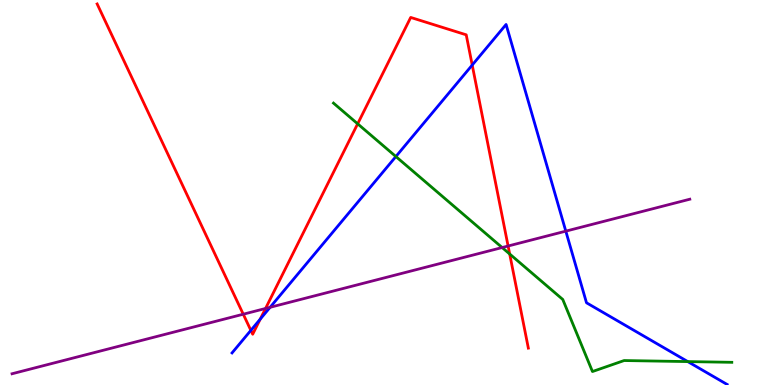[{'lines': ['blue', 'red'], 'intersections': [{'x': 3.24, 'y': 1.42}, {'x': 3.36, 'y': 1.71}, {'x': 6.09, 'y': 8.31}]}, {'lines': ['green', 'red'], 'intersections': [{'x': 4.61, 'y': 6.78}, {'x': 6.58, 'y': 3.4}]}, {'lines': ['purple', 'red'], 'intersections': [{'x': 3.14, 'y': 1.84}, {'x': 3.43, 'y': 1.99}, {'x': 6.56, 'y': 3.61}]}, {'lines': ['blue', 'green'], 'intersections': [{'x': 5.11, 'y': 5.93}, {'x': 8.87, 'y': 0.608}]}, {'lines': ['blue', 'purple'], 'intersections': [{'x': 3.49, 'y': 2.02}, {'x': 7.3, 'y': 4.0}]}, {'lines': ['green', 'purple'], 'intersections': [{'x': 6.48, 'y': 3.57}]}]